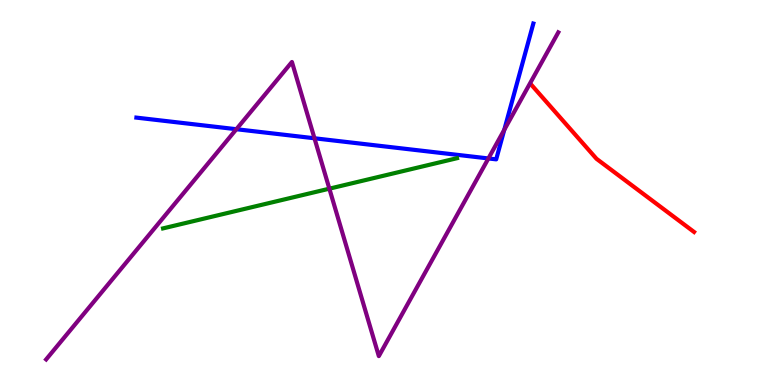[{'lines': ['blue', 'red'], 'intersections': []}, {'lines': ['green', 'red'], 'intersections': []}, {'lines': ['purple', 'red'], 'intersections': []}, {'lines': ['blue', 'green'], 'intersections': []}, {'lines': ['blue', 'purple'], 'intersections': [{'x': 3.05, 'y': 6.64}, {'x': 4.06, 'y': 6.41}, {'x': 6.3, 'y': 5.88}, {'x': 6.51, 'y': 6.63}]}, {'lines': ['green', 'purple'], 'intersections': [{'x': 4.25, 'y': 5.1}]}]